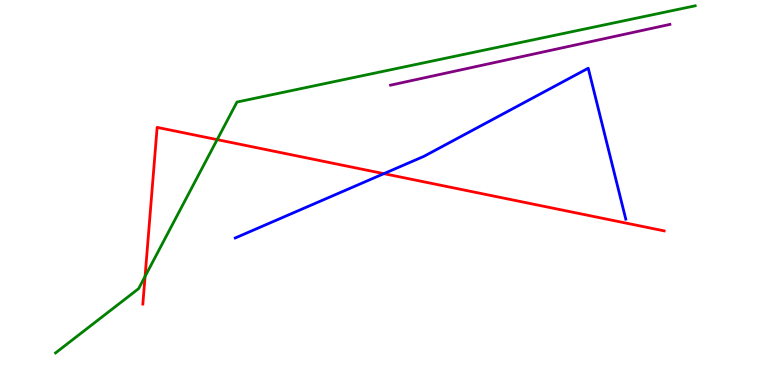[{'lines': ['blue', 'red'], 'intersections': [{'x': 4.95, 'y': 5.49}]}, {'lines': ['green', 'red'], 'intersections': [{'x': 1.87, 'y': 2.82}, {'x': 2.8, 'y': 6.37}]}, {'lines': ['purple', 'red'], 'intersections': []}, {'lines': ['blue', 'green'], 'intersections': []}, {'lines': ['blue', 'purple'], 'intersections': []}, {'lines': ['green', 'purple'], 'intersections': []}]